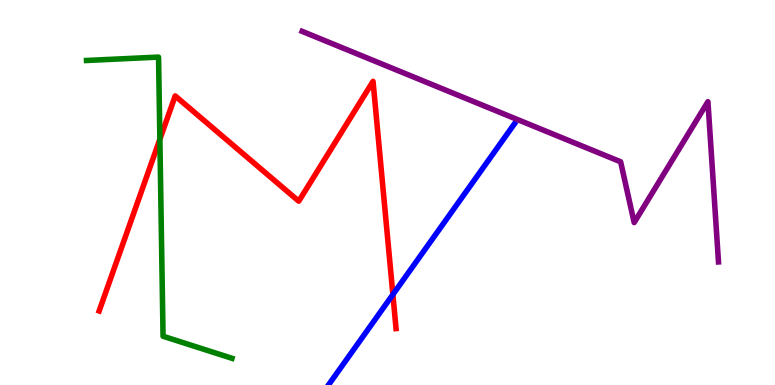[{'lines': ['blue', 'red'], 'intersections': [{'x': 5.07, 'y': 2.35}]}, {'lines': ['green', 'red'], 'intersections': [{'x': 2.06, 'y': 6.38}]}, {'lines': ['purple', 'red'], 'intersections': []}, {'lines': ['blue', 'green'], 'intersections': []}, {'lines': ['blue', 'purple'], 'intersections': []}, {'lines': ['green', 'purple'], 'intersections': []}]